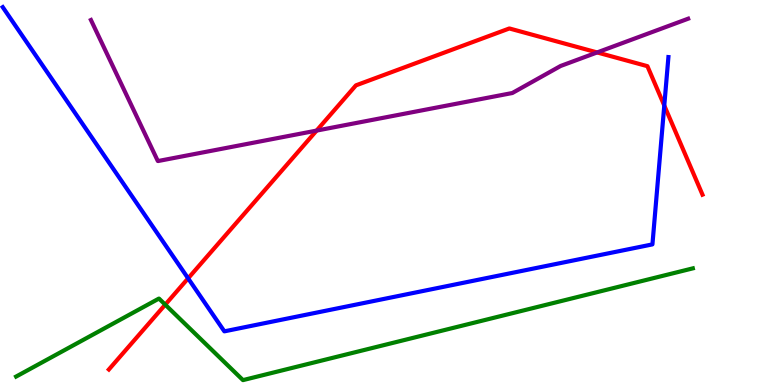[{'lines': ['blue', 'red'], 'intersections': [{'x': 2.43, 'y': 2.77}, {'x': 8.57, 'y': 7.26}]}, {'lines': ['green', 'red'], 'intersections': [{'x': 2.13, 'y': 2.09}]}, {'lines': ['purple', 'red'], 'intersections': [{'x': 4.09, 'y': 6.61}, {'x': 7.7, 'y': 8.64}]}, {'lines': ['blue', 'green'], 'intersections': []}, {'lines': ['blue', 'purple'], 'intersections': []}, {'lines': ['green', 'purple'], 'intersections': []}]